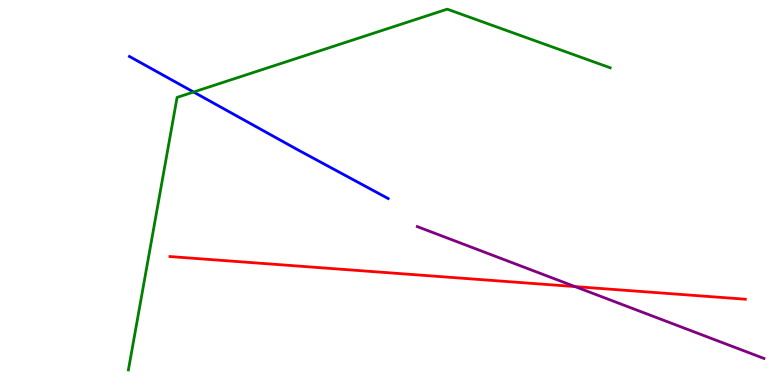[{'lines': ['blue', 'red'], 'intersections': []}, {'lines': ['green', 'red'], 'intersections': []}, {'lines': ['purple', 'red'], 'intersections': [{'x': 7.42, 'y': 2.56}]}, {'lines': ['blue', 'green'], 'intersections': [{'x': 2.5, 'y': 7.61}]}, {'lines': ['blue', 'purple'], 'intersections': []}, {'lines': ['green', 'purple'], 'intersections': []}]